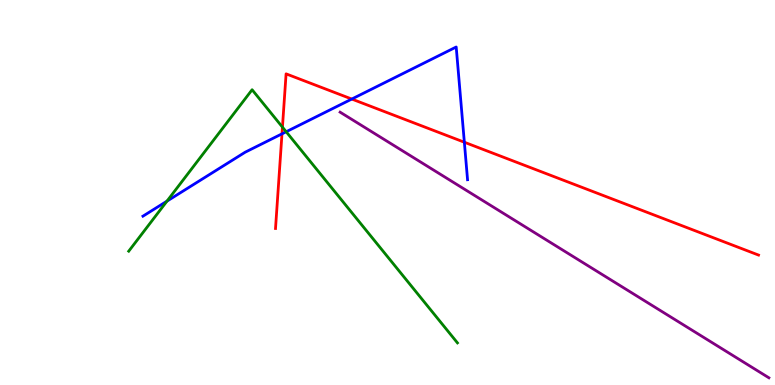[{'lines': ['blue', 'red'], 'intersections': [{'x': 3.64, 'y': 6.52}, {'x': 4.54, 'y': 7.43}, {'x': 5.99, 'y': 6.31}]}, {'lines': ['green', 'red'], 'intersections': [{'x': 3.64, 'y': 6.7}]}, {'lines': ['purple', 'red'], 'intersections': []}, {'lines': ['blue', 'green'], 'intersections': [{'x': 2.15, 'y': 4.78}, {'x': 3.69, 'y': 6.58}]}, {'lines': ['blue', 'purple'], 'intersections': []}, {'lines': ['green', 'purple'], 'intersections': []}]